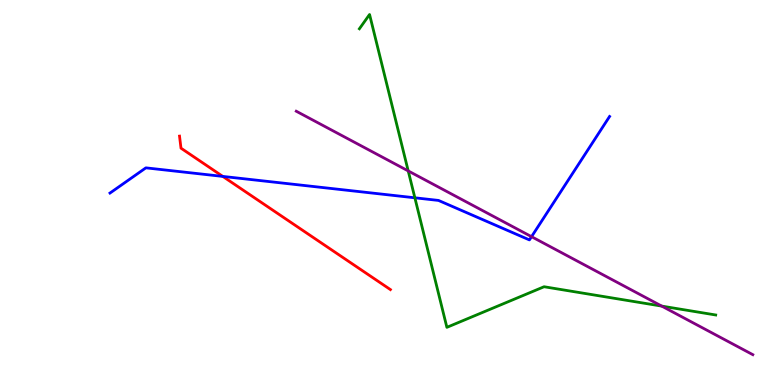[{'lines': ['blue', 'red'], 'intersections': [{'x': 2.87, 'y': 5.42}]}, {'lines': ['green', 'red'], 'intersections': []}, {'lines': ['purple', 'red'], 'intersections': []}, {'lines': ['blue', 'green'], 'intersections': [{'x': 5.35, 'y': 4.86}]}, {'lines': ['blue', 'purple'], 'intersections': [{'x': 6.86, 'y': 3.85}]}, {'lines': ['green', 'purple'], 'intersections': [{'x': 5.27, 'y': 5.56}, {'x': 8.54, 'y': 2.05}]}]